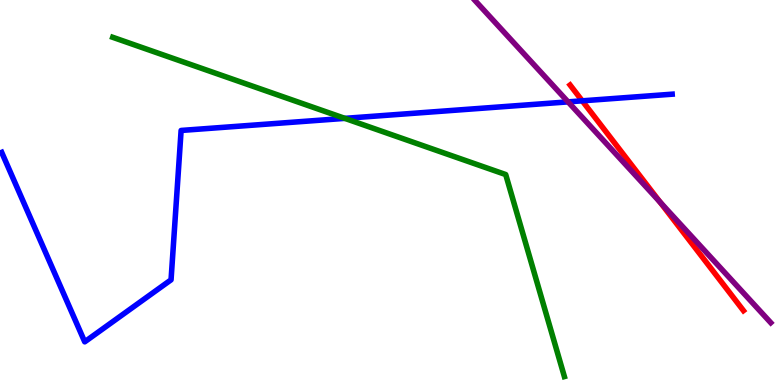[{'lines': ['blue', 'red'], 'intersections': [{'x': 7.51, 'y': 7.38}]}, {'lines': ['green', 'red'], 'intersections': []}, {'lines': ['purple', 'red'], 'intersections': [{'x': 8.52, 'y': 4.75}]}, {'lines': ['blue', 'green'], 'intersections': [{'x': 4.45, 'y': 6.93}]}, {'lines': ['blue', 'purple'], 'intersections': [{'x': 7.33, 'y': 7.35}]}, {'lines': ['green', 'purple'], 'intersections': []}]